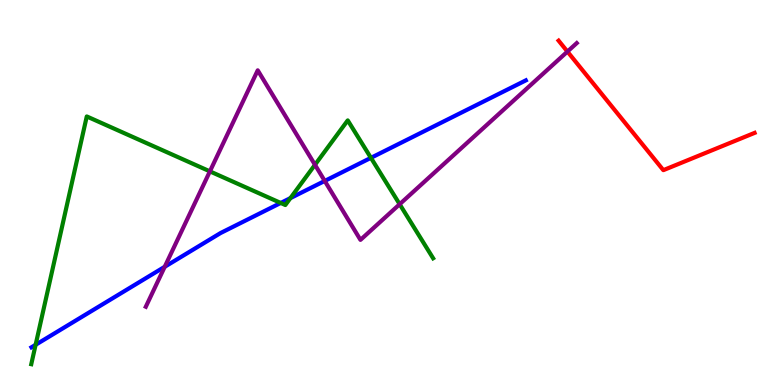[{'lines': ['blue', 'red'], 'intersections': []}, {'lines': ['green', 'red'], 'intersections': []}, {'lines': ['purple', 'red'], 'intersections': [{'x': 7.32, 'y': 8.66}]}, {'lines': ['blue', 'green'], 'intersections': [{'x': 0.46, 'y': 1.04}, {'x': 3.62, 'y': 4.73}, {'x': 3.75, 'y': 4.85}, {'x': 4.79, 'y': 5.9}]}, {'lines': ['blue', 'purple'], 'intersections': [{'x': 2.13, 'y': 3.07}, {'x': 4.19, 'y': 5.3}]}, {'lines': ['green', 'purple'], 'intersections': [{'x': 2.71, 'y': 5.55}, {'x': 4.06, 'y': 5.72}, {'x': 5.16, 'y': 4.7}]}]